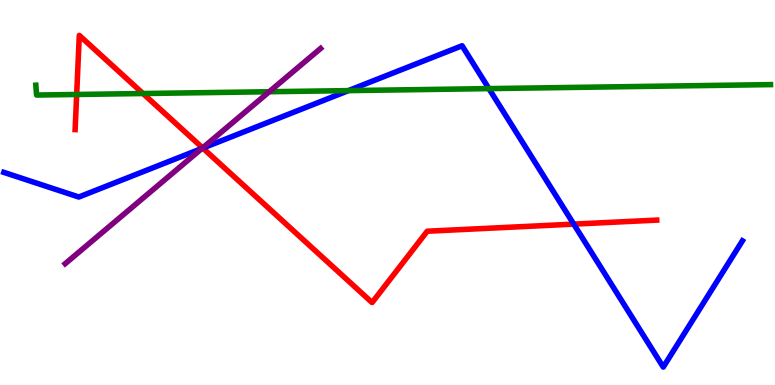[{'lines': ['blue', 'red'], 'intersections': [{'x': 2.62, 'y': 6.15}, {'x': 7.4, 'y': 4.18}]}, {'lines': ['green', 'red'], 'intersections': [{'x': 0.989, 'y': 7.55}, {'x': 1.85, 'y': 7.57}]}, {'lines': ['purple', 'red'], 'intersections': [{'x': 2.61, 'y': 6.16}]}, {'lines': ['blue', 'green'], 'intersections': [{'x': 4.5, 'y': 7.65}, {'x': 6.31, 'y': 7.7}]}, {'lines': ['blue', 'purple'], 'intersections': [{'x': 2.61, 'y': 6.15}]}, {'lines': ['green', 'purple'], 'intersections': [{'x': 3.47, 'y': 7.62}]}]